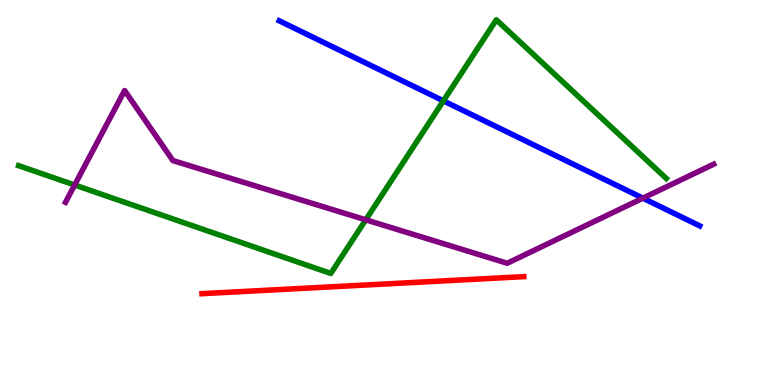[{'lines': ['blue', 'red'], 'intersections': []}, {'lines': ['green', 'red'], 'intersections': []}, {'lines': ['purple', 'red'], 'intersections': []}, {'lines': ['blue', 'green'], 'intersections': [{'x': 5.72, 'y': 7.38}]}, {'lines': ['blue', 'purple'], 'intersections': [{'x': 8.3, 'y': 4.85}]}, {'lines': ['green', 'purple'], 'intersections': [{'x': 0.963, 'y': 5.19}, {'x': 4.72, 'y': 4.29}]}]